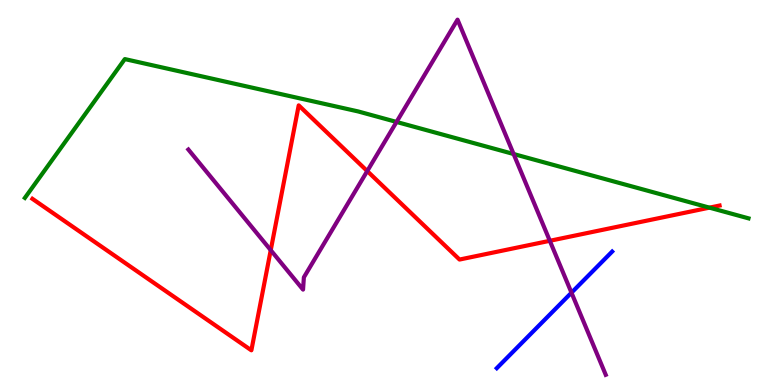[{'lines': ['blue', 'red'], 'intersections': []}, {'lines': ['green', 'red'], 'intersections': [{'x': 9.15, 'y': 4.61}]}, {'lines': ['purple', 'red'], 'intersections': [{'x': 3.49, 'y': 3.5}, {'x': 4.74, 'y': 5.56}, {'x': 7.09, 'y': 3.75}]}, {'lines': ['blue', 'green'], 'intersections': []}, {'lines': ['blue', 'purple'], 'intersections': [{'x': 7.37, 'y': 2.4}]}, {'lines': ['green', 'purple'], 'intersections': [{'x': 5.12, 'y': 6.83}, {'x': 6.63, 'y': 6.0}]}]